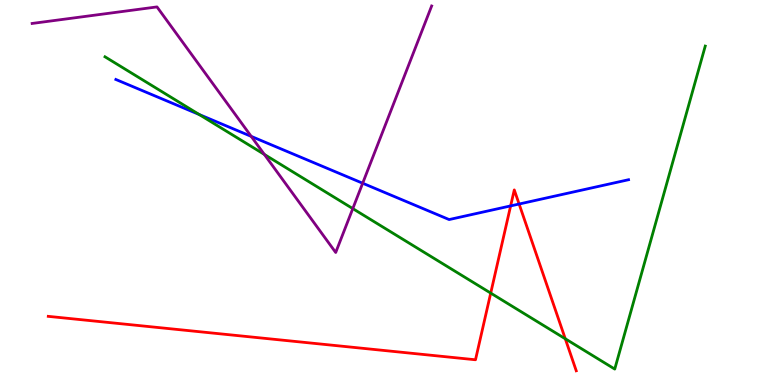[{'lines': ['blue', 'red'], 'intersections': [{'x': 6.59, 'y': 4.65}, {'x': 6.7, 'y': 4.7}]}, {'lines': ['green', 'red'], 'intersections': [{'x': 6.33, 'y': 2.39}, {'x': 7.29, 'y': 1.2}]}, {'lines': ['purple', 'red'], 'intersections': []}, {'lines': ['blue', 'green'], 'intersections': [{'x': 2.57, 'y': 7.03}]}, {'lines': ['blue', 'purple'], 'intersections': [{'x': 3.24, 'y': 6.46}, {'x': 4.68, 'y': 5.24}]}, {'lines': ['green', 'purple'], 'intersections': [{'x': 3.41, 'y': 5.99}, {'x': 4.55, 'y': 4.58}]}]